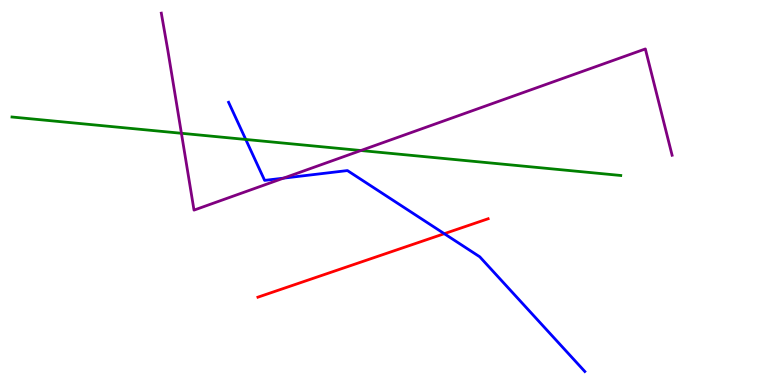[{'lines': ['blue', 'red'], 'intersections': [{'x': 5.73, 'y': 3.93}]}, {'lines': ['green', 'red'], 'intersections': []}, {'lines': ['purple', 'red'], 'intersections': []}, {'lines': ['blue', 'green'], 'intersections': [{'x': 3.17, 'y': 6.38}]}, {'lines': ['blue', 'purple'], 'intersections': [{'x': 3.66, 'y': 5.37}]}, {'lines': ['green', 'purple'], 'intersections': [{'x': 2.34, 'y': 6.54}, {'x': 4.66, 'y': 6.09}]}]